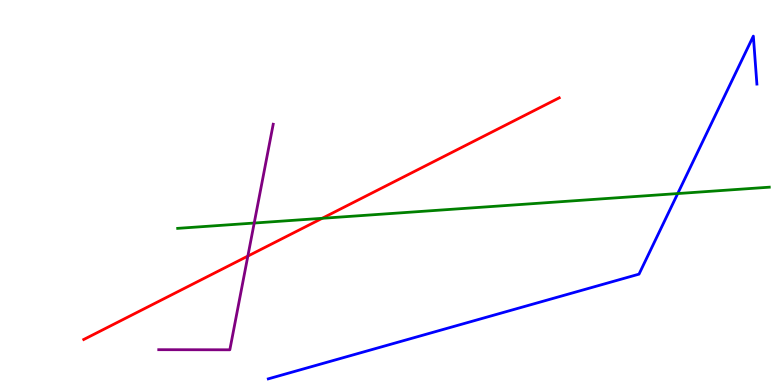[{'lines': ['blue', 'red'], 'intersections': []}, {'lines': ['green', 'red'], 'intersections': [{'x': 4.16, 'y': 4.33}]}, {'lines': ['purple', 'red'], 'intersections': [{'x': 3.2, 'y': 3.35}]}, {'lines': ['blue', 'green'], 'intersections': [{'x': 8.74, 'y': 4.97}]}, {'lines': ['blue', 'purple'], 'intersections': []}, {'lines': ['green', 'purple'], 'intersections': [{'x': 3.28, 'y': 4.21}]}]